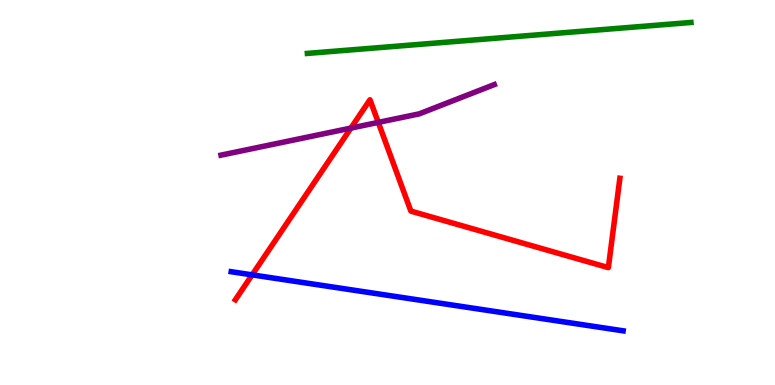[{'lines': ['blue', 'red'], 'intersections': [{'x': 3.25, 'y': 2.86}]}, {'lines': ['green', 'red'], 'intersections': []}, {'lines': ['purple', 'red'], 'intersections': [{'x': 4.53, 'y': 6.67}, {'x': 4.88, 'y': 6.82}]}, {'lines': ['blue', 'green'], 'intersections': []}, {'lines': ['blue', 'purple'], 'intersections': []}, {'lines': ['green', 'purple'], 'intersections': []}]